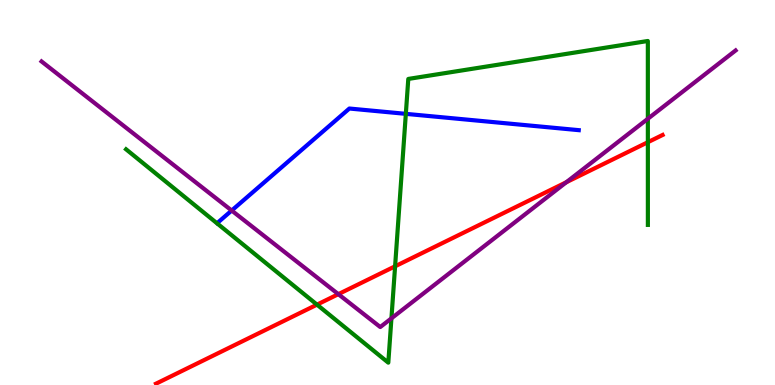[{'lines': ['blue', 'red'], 'intersections': []}, {'lines': ['green', 'red'], 'intersections': [{'x': 4.09, 'y': 2.09}, {'x': 5.1, 'y': 3.08}, {'x': 8.36, 'y': 6.31}]}, {'lines': ['purple', 'red'], 'intersections': [{'x': 4.37, 'y': 2.36}, {'x': 7.31, 'y': 5.27}]}, {'lines': ['blue', 'green'], 'intersections': [{'x': 5.24, 'y': 7.04}]}, {'lines': ['blue', 'purple'], 'intersections': [{'x': 2.99, 'y': 4.53}]}, {'lines': ['green', 'purple'], 'intersections': [{'x': 5.05, 'y': 1.73}, {'x': 8.36, 'y': 6.92}]}]